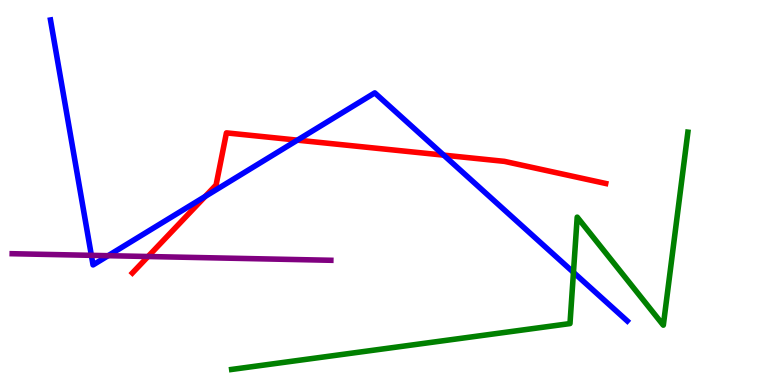[{'lines': ['blue', 'red'], 'intersections': [{'x': 2.65, 'y': 4.9}, {'x': 3.84, 'y': 6.36}, {'x': 5.73, 'y': 5.97}]}, {'lines': ['green', 'red'], 'intersections': []}, {'lines': ['purple', 'red'], 'intersections': [{'x': 1.91, 'y': 3.34}]}, {'lines': ['blue', 'green'], 'intersections': [{'x': 7.4, 'y': 2.93}]}, {'lines': ['blue', 'purple'], 'intersections': [{'x': 1.18, 'y': 3.37}, {'x': 1.4, 'y': 3.36}]}, {'lines': ['green', 'purple'], 'intersections': []}]